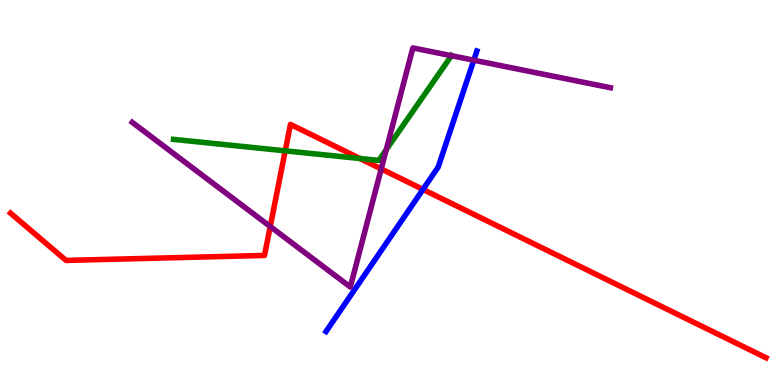[{'lines': ['blue', 'red'], 'intersections': [{'x': 5.46, 'y': 5.08}]}, {'lines': ['green', 'red'], 'intersections': [{'x': 3.68, 'y': 6.08}, {'x': 4.64, 'y': 5.88}]}, {'lines': ['purple', 'red'], 'intersections': [{'x': 3.49, 'y': 4.12}, {'x': 4.92, 'y': 5.61}]}, {'lines': ['blue', 'green'], 'intersections': []}, {'lines': ['blue', 'purple'], 'intersections': [{'x': 6.11, 'y': 8.44}]}, {'lines': ['green', 'purple'], 'intersections': [{'x': 4.98, 'y': 6.11}, {'x': 5.83, 'y': 8.55}]}]